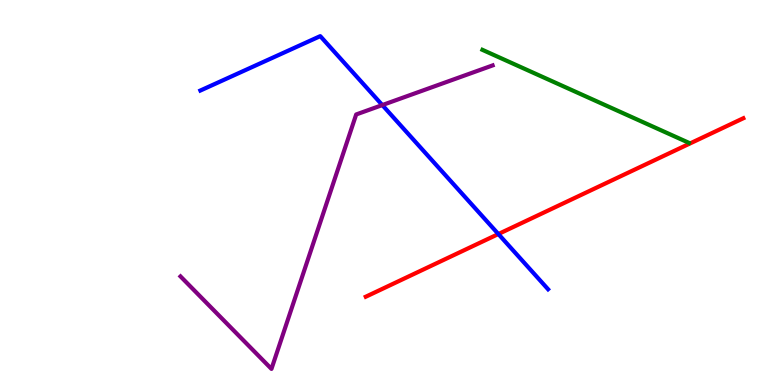[{'lines': ['blue', 'red'], 'intersections': [{'x': 6.43, 'y': 3.92}]}, {'lines': ['green', 'red'], 'intersections': []}, {'lines': ['purple', 'red'], 'intersections': []}, {'lines': ['blue', 'green'], 'intersections': []}, {'lines': ['blue', 'purple'], 'intersections': [{'x': 4.93, 'y': 7.27}]}, {'lines': ['green', 'purple'], 'intersections': []}]